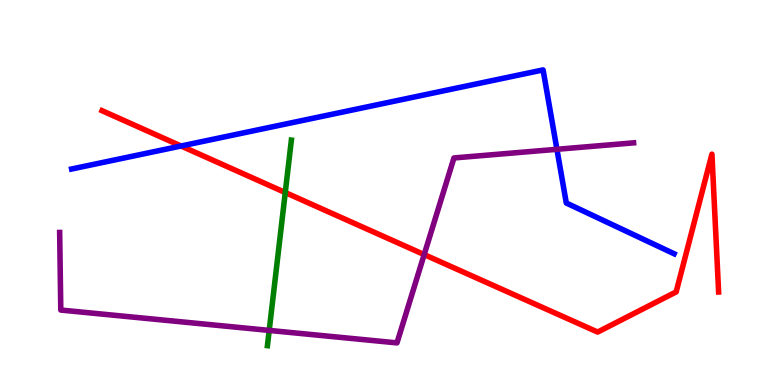[{'lines': ['blue', 'red'], 'intersections': [{'x': 2.34, 'y': 6.21}]}, {'lines': ['green', 'red'], 'intersections': [{'x': 3.68, 'y': 5.0}]}, {'lines': ['purple', 'red'], 'intersections': [{'x': 5.47, 'y': 3.39}]}, {'lines': ['blue', 'green'], 'intersections': []}, {'lines': ['blue', 'purple'], 'intersections': [{'x': 7.19, 'y': 6.12}]}, {'lines': ['green', 'purple'], 'intersections': [{'x': 3.47, 'y': 1.42}]}]